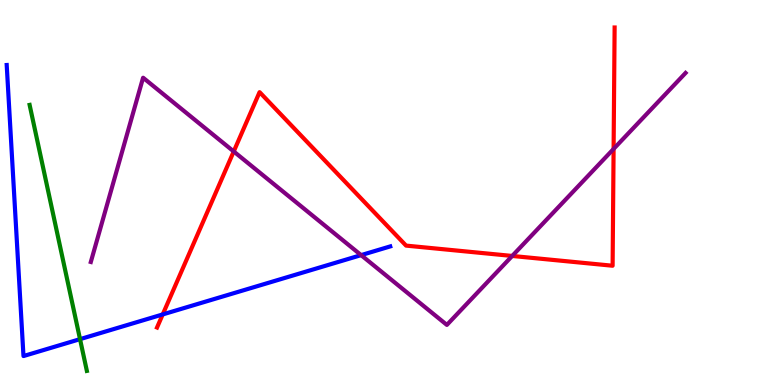[{'lines': ['blue', 'red'], 'intersections': [{'x': 2.1, 'y': 1.83}]}, {'lines': ['green', 'red'], 'intersections': []}, {'lines': ['purple', 'red'], 'intersections': [{'x': 3.02, 'y': 6.07}, {'x': 6.61, 'y': 3.35}, {'x': 7.92, 'y': 6.13}]}, {'lines': ['blue', 'green'], 'intersections': [{'x': 1.03, 'y': 1.19}]}, {'lines': ['blue', 'purple'], 'intersections': [{'x': 4.66, 'y': 3.37}]}, {'lines': ['green', 'purple'], 'intersections': []}]